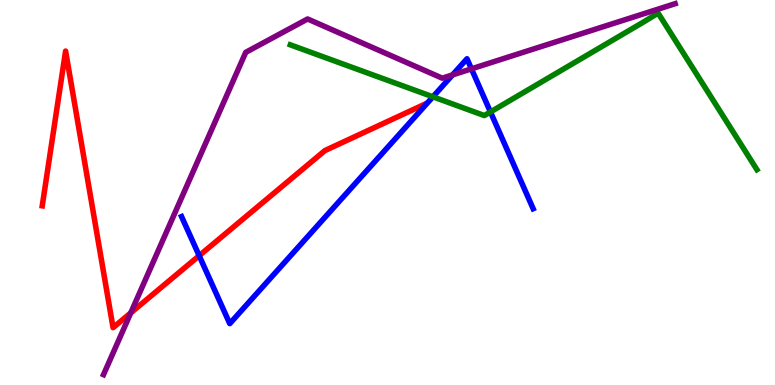[{'lines': ['blue', 'red'], 'intersections': [{'x': 2.57, 'y': 3.36}]}, {'lines': ['green', 'red'], 'intersections': []}, {'lines': ['purple', 'red'], 'intersections': [{'x': 1.69, 'y': 1.87}]}, {'lines': ['blue', 'green'], 'intersections': [{'x': 5.59, 'y': 7.49}, {'x': 6.33, 'y': 7.09}]}, {'lines': ['blue', 'purple'], 'intersections': [{'x': 5.84, 'y': 8.05}, {'x': 6.08, 'y': 8.21}]}, {'lines': ['green', 'purple'], 'intersections': []}]